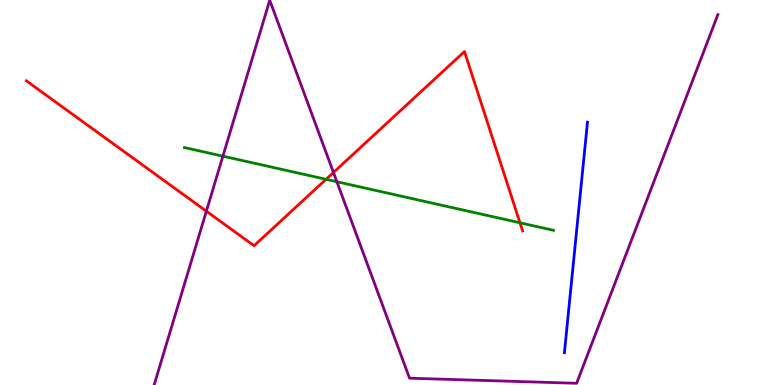[{'lines': ['blue', 'red'], 'intersections': []}, {'lines': ['green', 'red'], 'intersections': [{'x': 4.21, 'y': 5.34}, {'x': 6.71, 'y': 4.21}]}, {'lines': ['purple', 'red'], 'intersections': [{'x': 2.66, 'y': 4.51}, {'x': 4.3, 'y': 5.52}]}, {'lines': ['blue', 'green'], 'intersections': []}, {'lines': ['blue', 'purple'], 'intersections': []}, {'lines': ['green', 'purple'], 'intersections': [{'x': 2.88, 'y': 5.94}, {'x': 4.35, 'y': 5.28}]}]